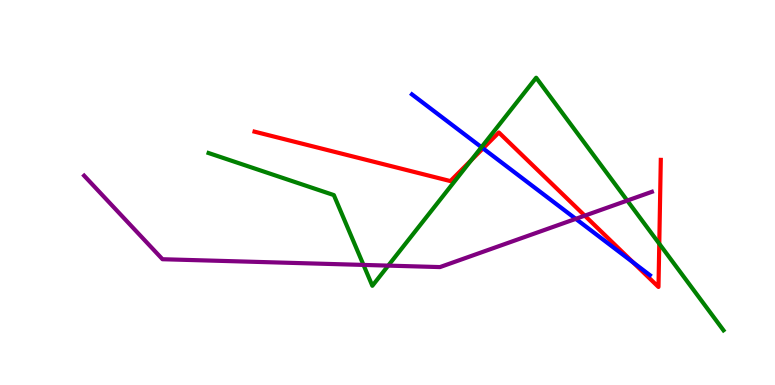[{'lines': ['blue', 'red'], 'intersections': [{'x': 6.23, 'y': 6.15}, {'x': 8.17, 'y': 3.19}]}, {'lines': ['green', 'red'], 'intersections': [{'x': 6.08, 'y': 5.84}, {'x': 8.51, 'y': 3.67}]}, {'lines': ['purple', 'red'], 'intersections': [{'x': 7.55, 'y': 4.4}]}, {'lines': ['blue', 'green'], 'intersections': [{'x': 6.21, 'y': 6.18}]}, {'lines': ['blue', 'purple'], 'intersections': [{'x': 7.43, 'y': 4.32}]}, {'lines': ['green', 'purple'], 'intersections': [{'x': 4.69, 'y': 3.12}, {'x': 5.01, 'y': 3.1}, {'x': 8.09, 'y': 4.79}]}]